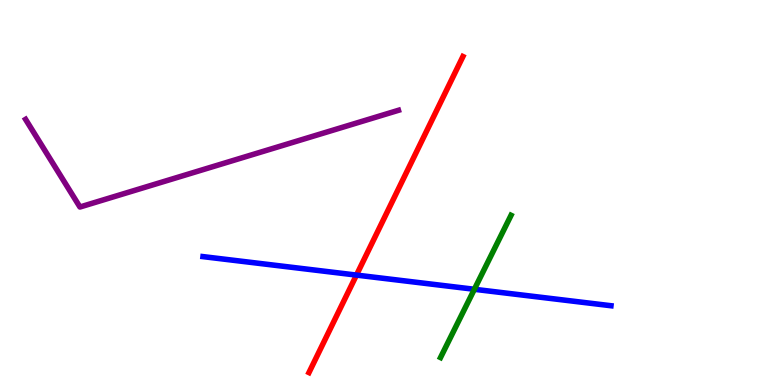[{'lines': ['blue', 'red'], 'intersections': [{'x': 4.6, 'y': 2.85}]}, {'lines': ['green', 'red'], 'intersections': []}, {'lines': ['purple', 'red'], 'intersections': []}, {'lines': ['blue', 'green'], 'intersections': [{'x': 6.12, 'y': 2.49}]}, {'lines': ['blue', 'purple'], 'intersections': []}, {'lines': ['green', 'purple'], 'intersections': []}]